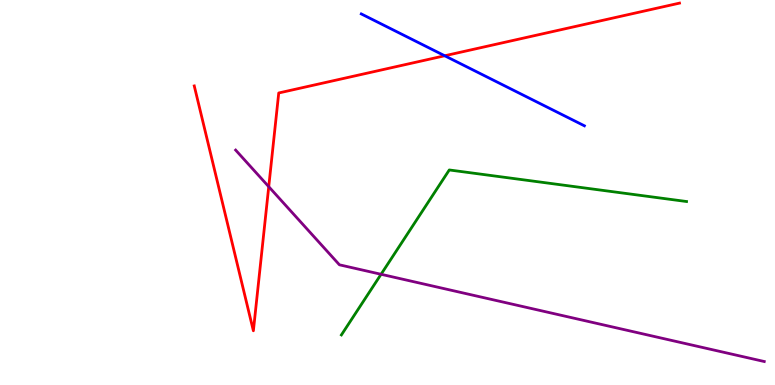[{'lines': ['blue', 'red'], 'intersections': [{'x': 5.74, 'y': 8.55}]}, {'lines': ['green', 'red'], 'intersections': []}, {'lines': ['purple', 'red'], 'intersections': [{'x': 3.47, 'y': 5.15}]}, {'lines': ['blue', 'green'], 'intersections': []}, {'lines': ['blue', 'purple'], 'intersections': []}, {'lines': ['green', 'purple'], 'intersections': [{'x': 4.92, 'y': 2.88}]}]